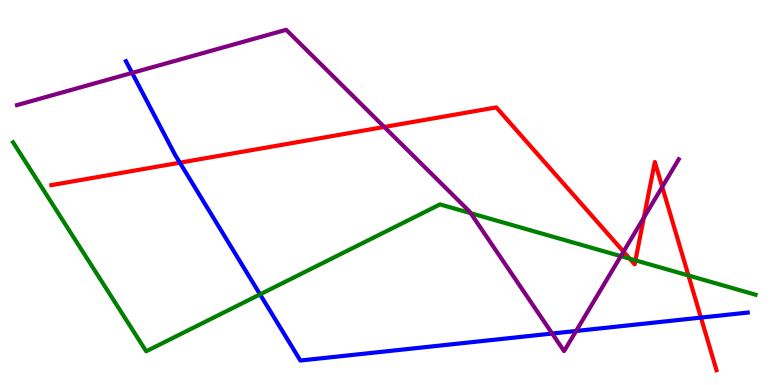[{'lines': ['blue', 'red'], 'intersections': [{'x': 2.32, 'y': 5.77}, {'x': 9.04, 'y': 1.75}]}, {'lines': ['green', 'red'], 'intersections': [{'x': 8.13, 'y': 3.28}, {'x': 8.2, 'y': 3.24}, {'x': 8.88, 'y': 2.84}]}, {'lines': ['purple', 'red'], 'intersections': [{'x': 4.96, 'y': 6.7}, {'x': 8.05, 'y': 3.46}, {'x': 8.31, 'y': 4.35}, {'x': 8.54, 'y': 5.15}]}, {'lines': ['blue', 'green'], 'intersections': [{'x': 3.36, 'y': 2.35}]}, {'lines': ['blue', 'purple'], 'intersections': [{'x': 1.7, 'y': 8.11}, {'x': 7.13, 'y': 1.34}, {'x': 7.43, 'y': 1.4}]}, {'lines': ['green', 'purple'], 'intersections': [{'x': 6.07, 'y': 4.46}, {'x': 8.01, 'y': 3.35}]}]